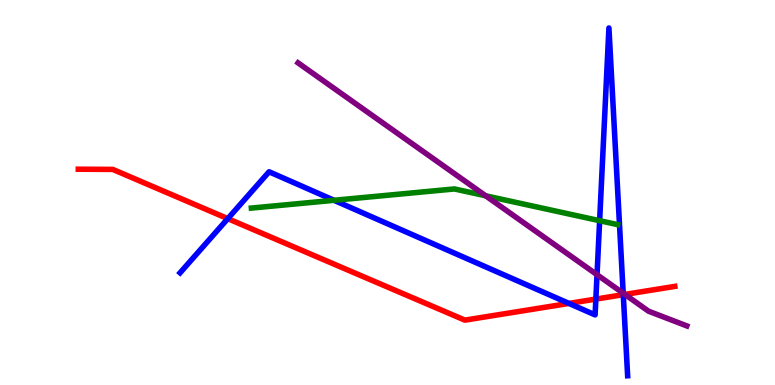[{'lines': ['blue', 'red'], 'intersections': [{'x': 2.94, 'y': 4.32}, {'x': 7.34, 'y': 2.12}, {'x': 7.69, 'y': 2.23}, {'x': 8.04, 'y': 2.35}]}, {'lines': ['green', 'red'], 'intersections': []}, {'lines': ['purple', 'red'], 'intersections': [{'x': 8.06, 'y': 2.35}]}, {'lines': ['blue', 'green'], 'intersections': [{'x': 4.31, 'y': 4.8}, {'x': 7.74, 'y': 4.27}]}, {'lines': ['blue', 'purple'], 'intersections': [{'x': 7.7, 'y': 2.86}, {'x': 8.04, 'y': 2.38}]}, {'lines': ['green', 'purple'], 'intersections': [{'x': 6.27, 'y': 4.91}]}]